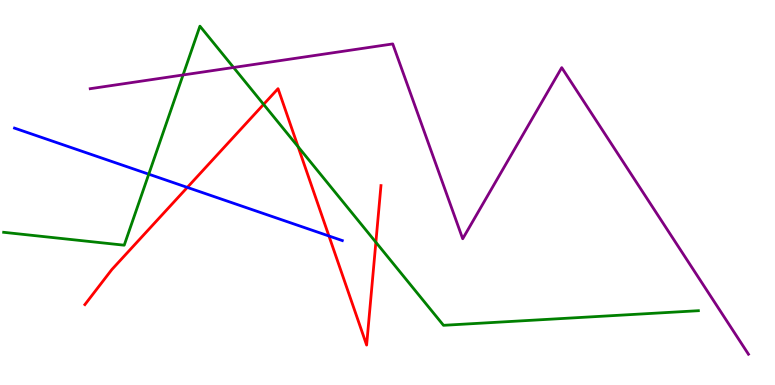[{'lines': ['blue', 'red'], 'intersections': [{'x': 2.42, 'y': 5.13}, {'x': 4.24, 'y': 3.87}]}, {'lines': ['green', 'red'], 'intersections': [{'x': 3.4, 'y': 7.29}, {'x': 3.85, 'y': 6.19}, {'x': 4.85, 'y': 3.71}]}, {'lines': ['purple', 'red'], 'intersections': []}, {'lines': ['blue', 'green'], 'intersections': [{'x': 1.92, 'y': 5.48}]}, {'lines': ['blue', 'purple'], 'intersections': []}, {'lines': ['green', 'purple'], 'intersections': [{'x': 2.36, 'y': 8.05}, {'x': 3.01, 'y': 8.25}]}]